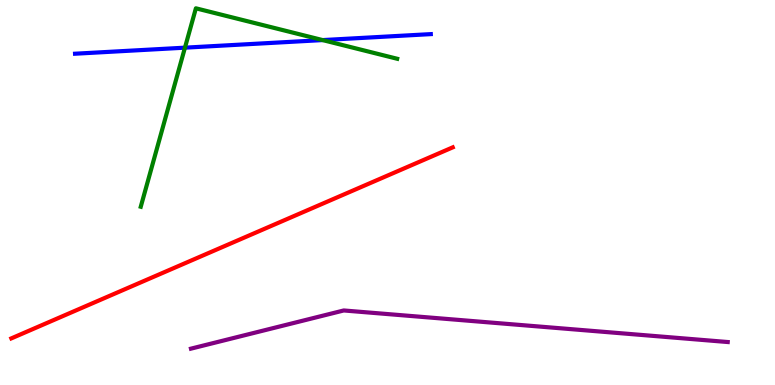[{'lines': ['blue', 'red'], 'intersections': []}, {'lines': ['green', 'red'], 'intersections': []}, {'lines': ['purple', 'red'], 'intersections': []}, {'lines': ['blue', 'green'], 'intersections': [{'x': 2.39, 'y': 8.76}, {'x': 4.16, 'y': 8.96}]}, {'lines': ['blue', 'purple'], 'intersections': []}, {'lines': ['green', 'purple'], 'intersections': []}]